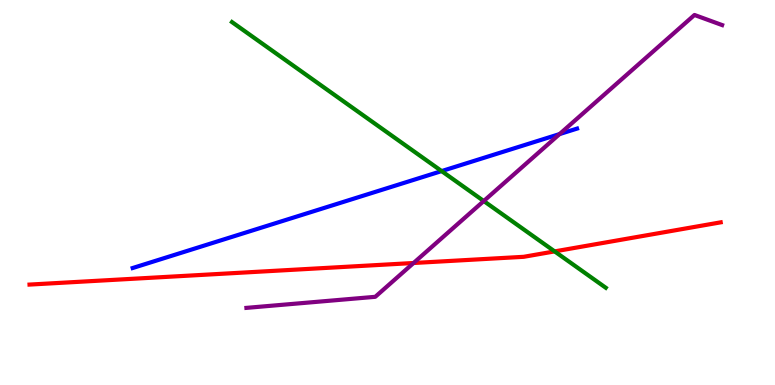[{'lines': ['blue', 'red'], 'intersections': []}, {'lines': ['green', 'red'], 'intersections': [{'x': 7.16, 'y': 3.47}]}, {'lines': ['purple', 'red'], 'intersections': [{'x': 5.34, 'y': 3.17}]}, {'lines': ['blue', 'green'], 'intersections': [{'x': 5.7, 'y': 5.56}]}, {'lines': ['blue', 'purple'], 'intersections': [{'x': 7.22, 'y': 6.52}]}, {'lines': ['green', 'purple'], 'intersections': [{'x': 6.24, 'y': 4.78}]}]